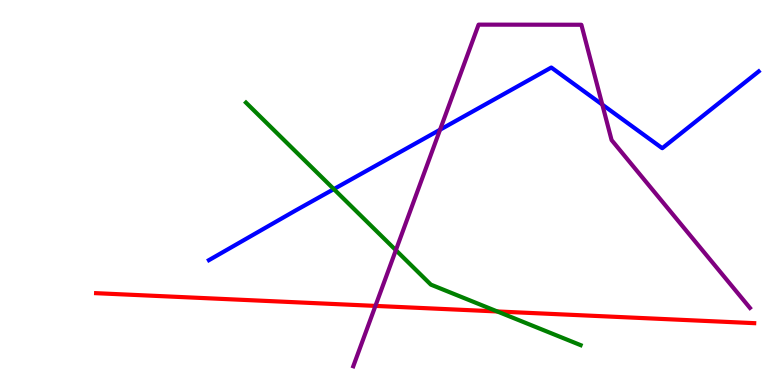[{'lines': ['blue', 'red'], 'intersections': []}, {'lines': ['green', 'red'], 'intersections': [{'x': 6.42, 'y': 1.91}]}, {'lines': ['purple', 'red'], 'intersections': [{'x': 4.84, 'y': 2.05}]}, {'lines': ['blue', 'green'], 'intersections': [{'x': 4.31, 'y': 5.09}]}, {'lines': ['blue', 'purple'], 'intersections': [{'x': 5.68, 'y': 6.63}, {'x': 7.77, 'y': 7.28}]}, {'lines': ['green', 'purple'], 'intersections': [{'x': 5.11, 'y': 3.5}]}]